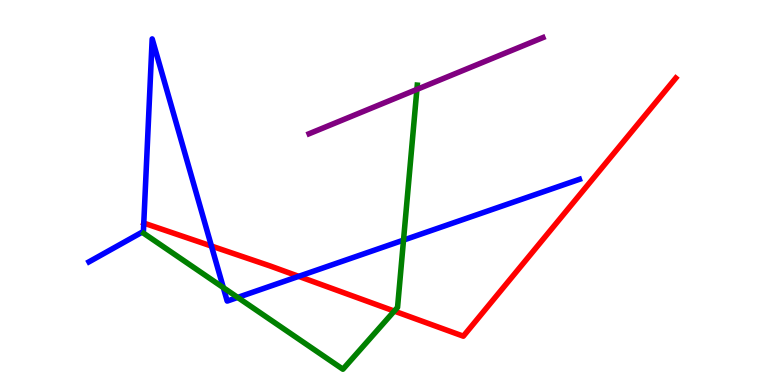[{'lines': ['blue', 'red'], 'intersections': [{'x': 2.73, 'y': 3.61}, {'x': 3.85, 'y': 2.82}]}, {'lines': ['green', 'red'], 'intersections': [{'x': 5.09, 'y': 1.92}]}, {'lines': ['purple', 'red'], 'intersections': []}, {'lines': ['blue', 'green'], 'intersections': [{'x': 2.88, 'y': 2.53}, {'x': 3.07, 'y': 2.27}, {'x': 5.21, 'y': 3.76}]}, {'lines': ['blue', 'purple'], 'intersections': []}, {'lines': ['green', 'purple'], 'intersections': [{'x': 5.38, 'y': 7.68}]}]